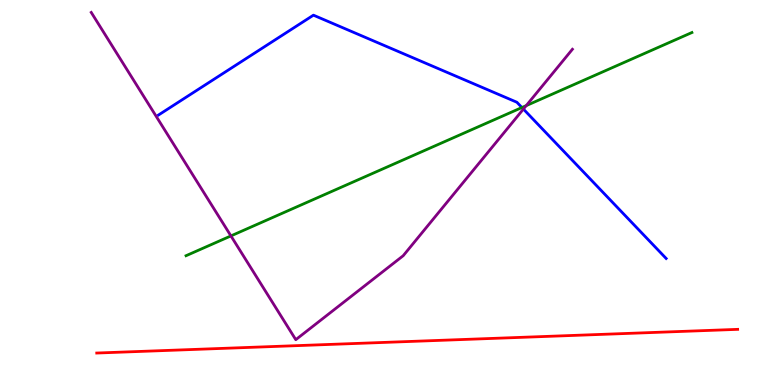[{'lines': ['blue', 'red'], 'intersections': []}, {'lines': ['green', 'red'], 'intersections': []}, {'lines': ['purple', 'red'], 'intersections': []}, {'lines': ['blue', 'green'], 'intersections': [{'x': 6.73, 'y': 7.21}]}, {'lines': ['blue', 'purple'], 'intersections': [{'x': 6.75, 'y': 7.17}]}, {'lines': ['green', 'purple'], 'intersections': [{'x': 2.98, 'y': 3.87}, {'x': 6.79, 'y': 7.26}]}]